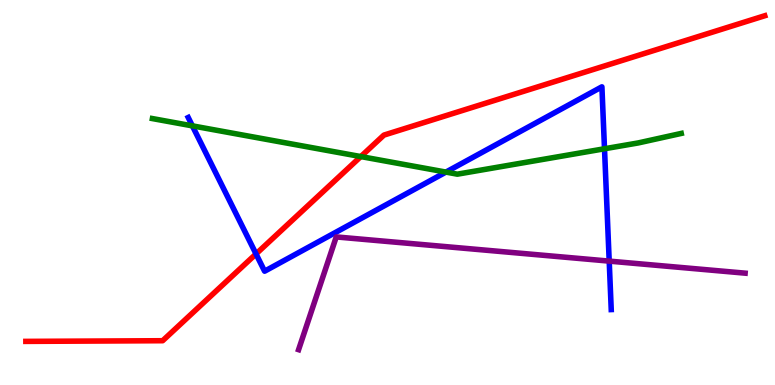[{'lines': ['blue', 'red'], 'intersections': [{'x': 3.3, 'y': 3.4}]}, {'lines': ['green', 'red'], 'intersections': [{'x': 4.66, 'y': 5.93}]}, {'lines': ['purple', 'red'], 'intersections': []}, {'lines': ['blue', 'green'], 'intersections': [{'x': 2.48, 'y': 6.73}, {'x': 5.75, 'y': 5.53}, {'x': 7.8, 'y': 6.14}]}, {'lines': ['blue', 'purple'], 'intersections': [{'x': 7.86, 'y': 3.22}]}, {'lines': ['green', 'purple'], 'intersections': []}]